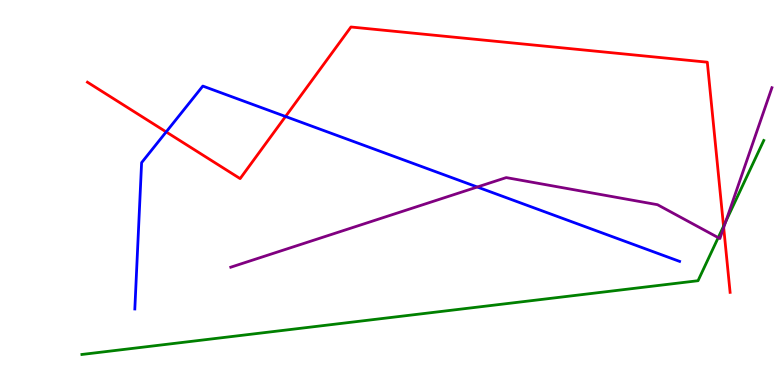[{'lines': ['blue', 'red'], 'intersections': [{'x': 2.14, 'y': 6.57}, {'x': 3.68, 'y': 6.97}]}, {'lines': ['green', 'red'], 'intersections': [{'x': 9.34, 'y': 4.12}]}, {'lines': ['purple', 'red'], 'intersections': [{'x': 9.34, 'y': 4.09}]}, {'lines': ['blue', 'green'], 'intersections': []}, {'lines': ['blue', 'purple'], 'intersections': [{'x': 6.16, 'y': 5.14}]}, {'lines': ['green', 'purple'], 'intersections': [{'x': 9.27, 'y': 3.83}, {'x': 9.36, 'y': 4.25}]}]